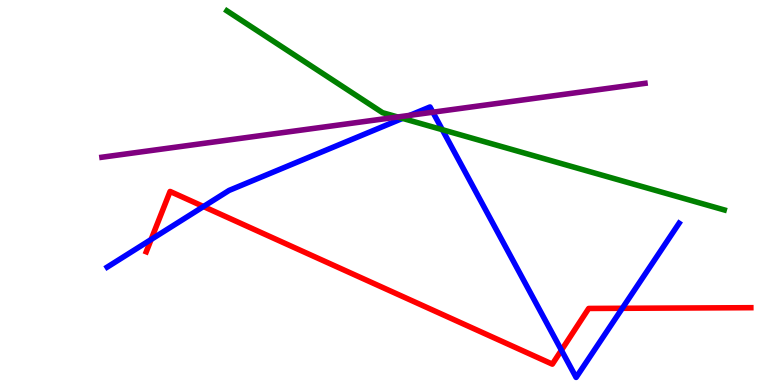[{'lines': ['blue', 'red'], 'intersections': [{'x': 1.95, 'y': 3.78}, {'x': 2.63, 'y': 4.64}, {'x': 7.24, 'y': 0.903}, {'x': 8.03, 'y': 1.99}]}, {'lines': ['green', 'red'], 'intersections': []}, {'lines': ['purple', 'red'], 'intersections': []}, {'lines': ['blue', 'green'], 'intersections': [{'x': 5.19, 'y': 6.93}, {'x': 5.71, 'y': 6.63}]}, {'lines': ['blue', 'purple'], 'intersections': [{'x': 5.29, 'y': 7.0}, {'x': 5.59, 'y': 7.09}]}, {'lines': ['green', 'purple'], 'intersections': [{'x': 5.13, 'y': 6.96}]}]